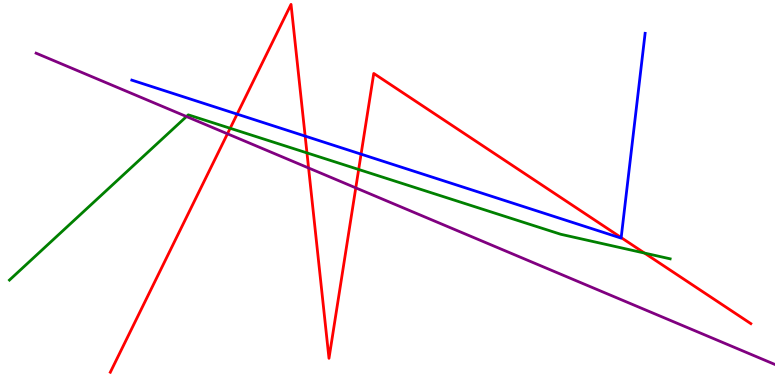[{'lines': ['blue', 'red'], 'intersections': [{'x': 3.06, 'y': 7.04}, {'x': 3.94, 'y': 6.47}, {'x': 4.66, 'y': 6.0}, {'x': 8.02, 'y': 3.83}]}, {'lines': ['green', 'red'], 'intersections': [{'x': 2.97, 'y': 6.67}, {'x': 3.96, 'y': 6.03}, {'x': 4.63, 'y': 5.6}, {'x': 8.32, 'y': 3.43}]}, {'lines': ['purple', 'red'], 'intersections': [{'x': 2.93, 'y': 6.52}, {'x': 3.98, 'y': 5.64}, {'x': 4.59, 'y': 5.12}]}, {'lines': ['blue', 'green'], 'intersections': []}, {'lines': ['blue', 'purple'], 'intersections': []}, {'lines': ['green', 'purple'], 'intersections': [{'x': 2.41, 'y': 6.97}]}]